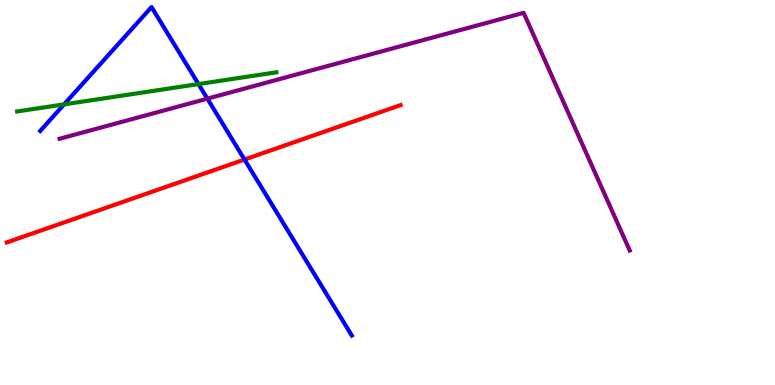[{'lines': ['blue', 'red'], 'intersections': [{'x': 3.15, 'y': 5.86}]}, {'lines': ['green', 'red'], 'intersections': []}, {'lines': ['purple', 'red'], 'intersections': []}, {'lines': ['blue', 'green'], 'intersections': [{'x': 0.827, 'y': 7.29}, {'x': 2.56, 'y': 7.82}]}, {'lines': ['blue', 'purple'], 'intersections': [{'x': 2.68, 'y': 7.44}]}, {'lines': ['green', 'purple'], 'intersections': []}]